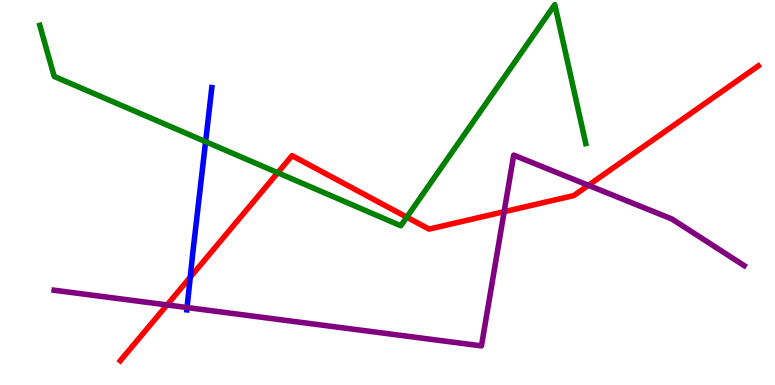[{'lines': ['blue', 'red'], 'intersections': [{'x': 2.45, 'y': 2.8}]}, {'lines': ['green', 'red'], 'intersections': [{'x': 3.58, 'y': 5.51}, {'x': 5.25, 'y': 4.36}]}, {'lines': ['purple', 'red'], 'intersections': [{'x': 2.16, 'y': 2.08}, {'x': 6.51, 'y': 4.5}, {'x': 7.59, 'y': 5.19}]}, {'lines': ['blue', 'green'], 'intersections': [{'x': 2.65, 'y': 6.32}]}, {'lines': ['blue', 'purple'], 'intersections': [{'x': 2.41, 'y': 2.01}]}, {'lines': ['green', 'purple'], 'intersections': []}]